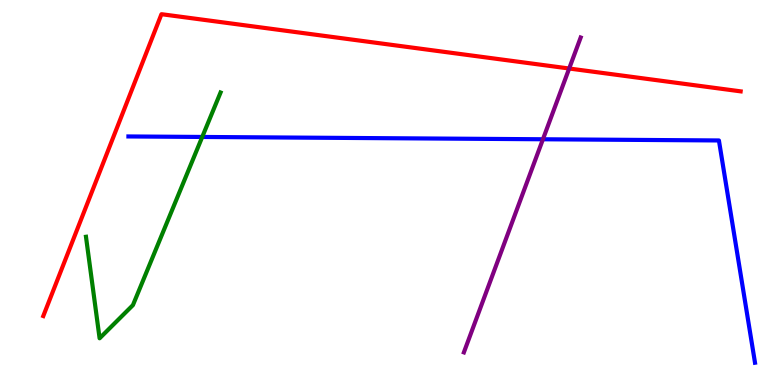[{'lines': ['blue', 'red'], 'intersections': []}, {'lines': ['green', 'red'], 'intersections': []}, {'lines': ['purple', 'red'], 'intersections': [{'x': 7.34, 'y': 8.22}]}, {'lines': ['blue', 'green'], 'intersections': [{'x': 2.61, 'y': 6.44}]}, {'lines': ['blue', 'purple'], 'intersections': [{'x': 7.01, 'y': 6.38}]}, {'lines': ['green', 'purple'], 'intersections': []}]